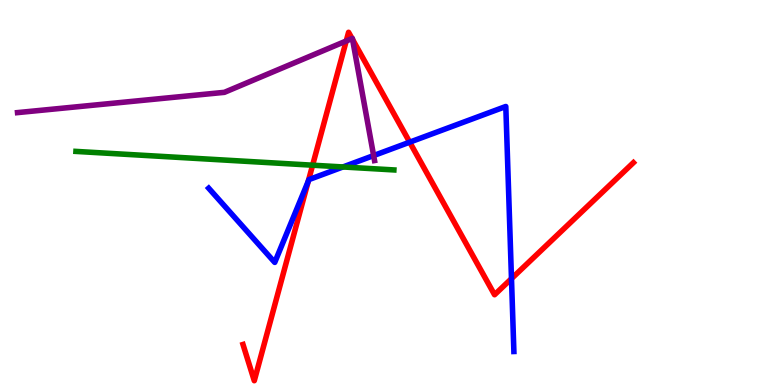[{'lines': ['blue', 'red'], 'intersections': [{'x': 3.98, 'y': 5.29}, {'x': 5.29, 'y': 6.31}, {'x': 6.6, 'y': 2.76}]}, {'lines': ['green', 'red'], 'intersections': [{'x': 4.03, 'y': 5.71}]}, {'lines': ['purple', 'red'], 'intersections': [{'x': 4.47, 'y': 8.94}, {'x': 4.54, 'y': 9.0}, {'x': 4.55, 'y': 8.98}]}, {'lines': ['blue', 'green'], 'intersections': [{'x': 4.43, 'y': 5.66}]}, {'lines': ['blue', 'purple'], 'intersections': [{'x': 4.82, 'y': 5.96}]}, {'lines': ['green', 'purple'], 'intersections': []}]